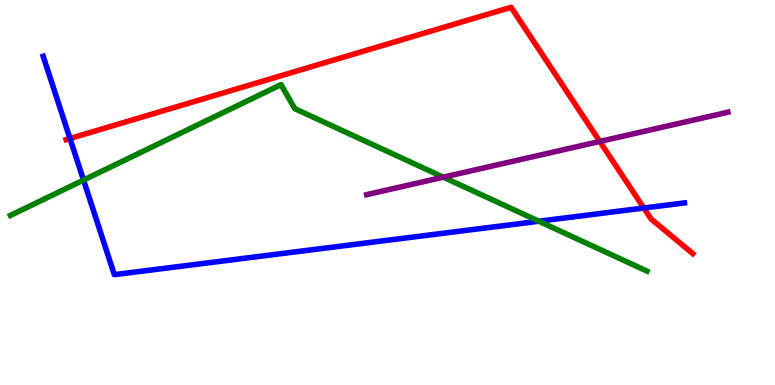[{'lines': ['blue', 'red'], 'intersections': [{'x': 0.903, 'y': 6.4}, {'x': 8.31, 'y': 4.6}]}, {'lines': ['green', 'red'], 'intersections': []}, {'lines': ['purple', 'red'], 'intersections': [{'x': 7.74, 'y': 6.33}]}, {'lines': ['blue', 'green'], 'intersections': [{'x': 1.08, 'y': 5.32}, {'x': 6.95, 'y': 4.25}]}, {'lines': ['blue', 'purple'], 'intersections': []}, {'lines': ['green', 'purple'], 'intersections': [{'x': 5.72, 'y': 5.4}]}]